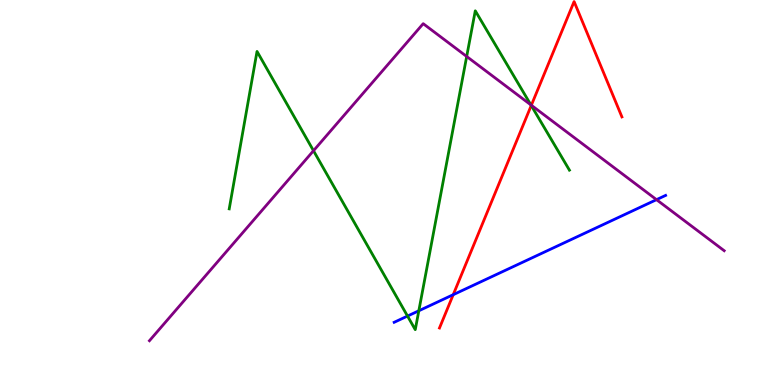[{'lines': ['blue', 'red'], 'intersections': [{'x': 5.85, 'y': 2.35}]}, {'lines': ['green', 'red'], 'intersections': [{'x': 6.85, 'y': 7.26}]}, {'lines': ['purple', 'red'], 'intersections': [{'x': 6.86, 'y': 7.27}]}, {'lines': ['blue', 'green'], 'intersections': [{'x': 5.26, 'y': 1.79}, {'x': 5.4, 'y': 1.93}]}, {'lines': ['blue', 'purple'], 'intersections': [{'x': 8.47, 'y': 4.81}]}, {'lines': ['green', 'purple'], 'intersections': [{'x': 4.05, 'y': 6.09}, {'x': 6.02, 'y': 8.53}, {'x': 6.85, 'y': 7.28}]}]